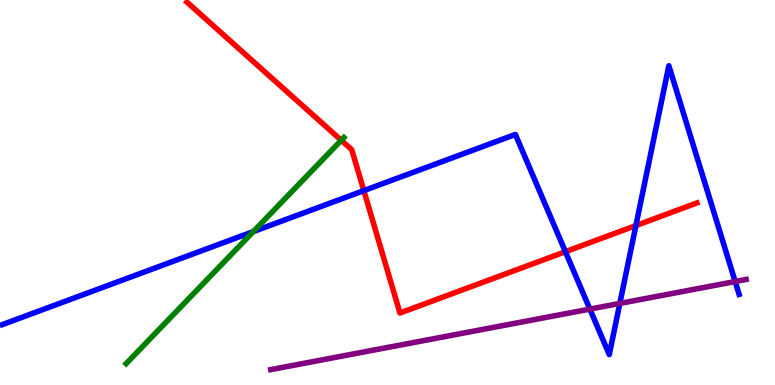[{'lines': ['blue', 'red'], 'intersections': [{'x': 4.69, 'y': 5.05}, {'x': 7.3, 'y': 3.46}, {'x': 8.2, 'y': 4.14}]}, {'lines': ['green', 'red'], 'intersections': [{'x': 4.4, 'y': 6.36}]}, {'lines': ['purple', 'red'], 'intersections': []}, {'lines': ['blue', 'green'], 'intersections': [{'x': 3.27, 'y': 3.98}]}, {'lines': ['blue', 'purple'], 'intersections': [{'x': 7.61, 'y': 1.97}, {'x': 8.0, 'y': 2.12}, {'x': 9.49, 'y': 2.69}]}, {'lines': ['green', 'purple'], 'intersections': []}]